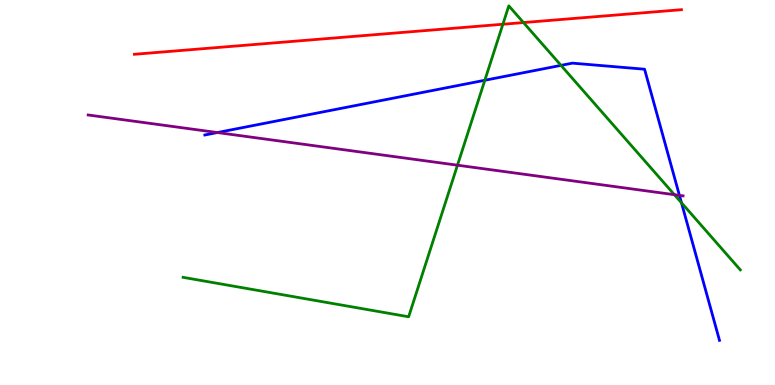[{'lines': ['blue', 'red'], 'intersections': []}, {'lines': ['green', 'red'], 'intersections': [{'x': 6.49, 'y': 9.37}, {'x': 6.75, 'y': 9.41}]}, {'lines': ['purple', 'red'], 'intersections': []}, {'lines': ['blue', 'green'], 'intersections': [{'x': 6.26, 'y': 7.92}, {'x': 7.24, 'y': 8.3}, {'x': 8.79, 'y': 4.73}]}, {'lines': ['blue', 'purple'], 'intersections': [{'x': 2.8, 'y': 6.56}, {'x': 8.77, 'y': 4.93}]}, {'lines': ['green', 'purple'], 'intersections': [{'x': 5.9, 'y': 5.71}, {'x': 8.7, 'y': 4.94}]}]